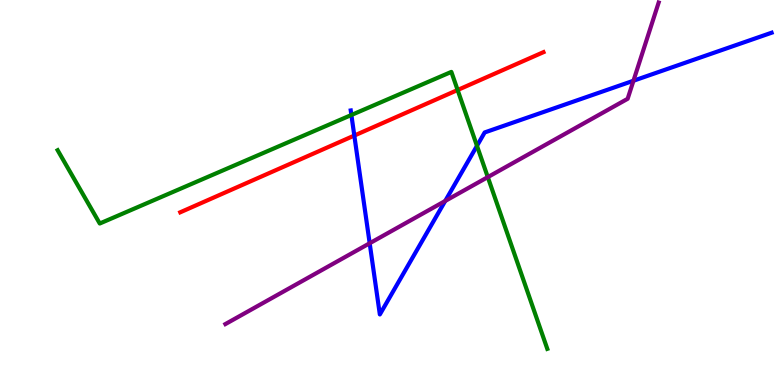[{'lines': ['blue', 'red'], 'intersections': [{'x': 4.57, 'y': 6.48}]}, {'lines': ['green', 'red'], 'intersections': [{'x': 5.9, 'y': 7.66}]}, {'lines': ['purple', 'red'], 'intersections': []}, {'lines': ['blue', 'green'], 'intersections': [{'x': 4.53, 'y': 7.01}, {'x': 6.15, 'y': 6.21}]}, {'lines': ['blue', 'purple'], 'intersections': [{'x': 4.77, 'y': 3.68}, {'x': 5.74, 'y': 4.78}, {'x': 8.17, 'y': 7.9}]}, {'lines': ['green', 'purple'], 'intersections': [{'x': 6.29, 'y': 5.4}]}]